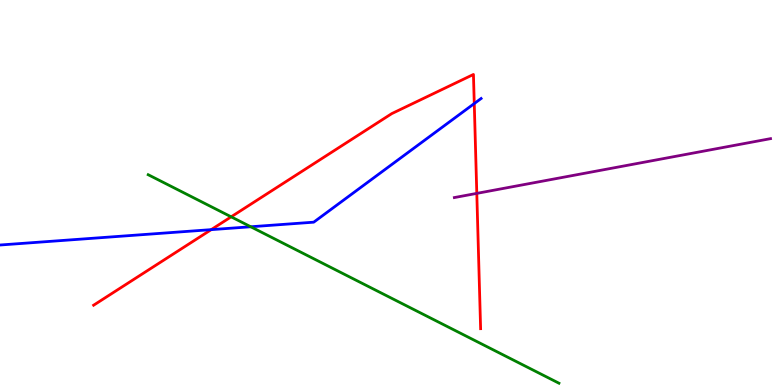[{'lines': ['blue', 'red'], 'intersections': [{'x': 2.73, 'y': 4.04}, {'x': 6.12, 'y': 7.31}]}, {'lines': ['green', 'red'], 'intersections': [{'x': 2.98, 'y': 4.37}]}, {'lines': ['purple', 'red'], 'intersections': [{'x': 6.15, 'y': 4.98}]}, {'lines': ['blue', 'green'], 'intersections': [{'x': 3.24, 'y': 4.11}]}, {'lines': ['blue', 'purple'], 'intersections': []}, {'lines': ['green', 'purple'], 'intersections': []}]